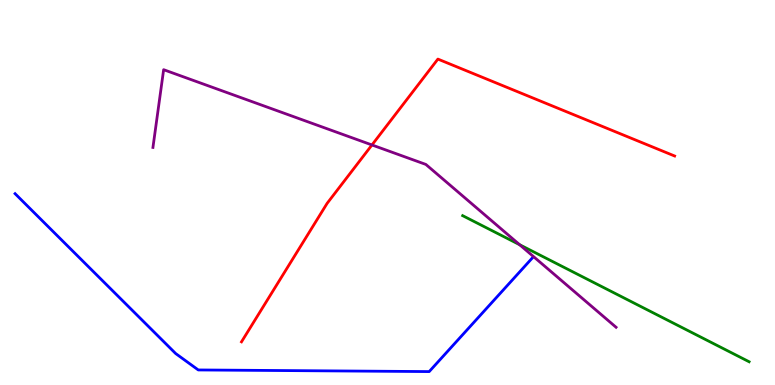[{'lines': ['blue', 'red'], 'intersections': []}, {'lines': ['green', 'red'], 'intersections': []}, {'lines': ['purple', 'red'], 'intersections': [{'x': 4.8, 'y': 6.23}]}, {'lines': ['blue', 'green'], 'intersections': []}, {'lines': ['blue', 'purple'], 'intersections': []}, {'lines': ['green', 'purple'], 'intersections': [{'x': 6.7, 'y': 3.64}]}]